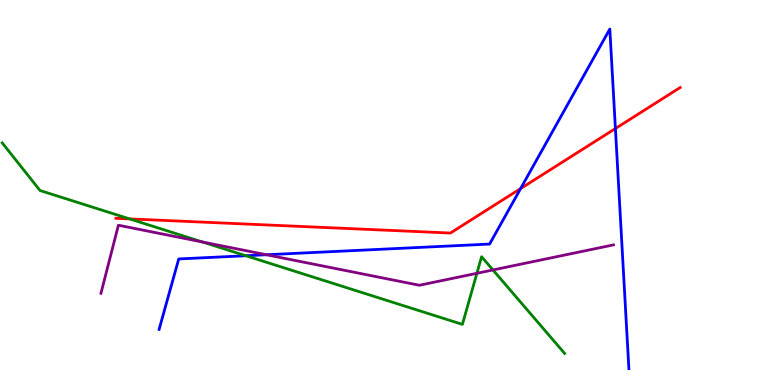[{'lines': ['blue', 'red'], 'intersections': [{'x': 6.72, 'y': 5.1}, {'x': 7.94, 'y': 6.66}]}, {'lines': ['green', 'red'], 'intersections': [{'x': 1.67, 'y': 4.31}]}, {'lines': ['purple', 'red'], 'intersections': []}, {'lines': ['blue', 'green'], 'intersections': [{'x': 3.17, 'y': 3.36}]}, {'lines': ['blue', 'purple'], 'intersections': [{'x': 3.44, 'y': 3.38}]}, {'lines': ['green', 'purple'], 'intersections': [{'x': 2.61, 'y': 3.71}, {'x': 6.15, 'y': 2.9}, {'x': 6.36, 'y': 2.99}]}]